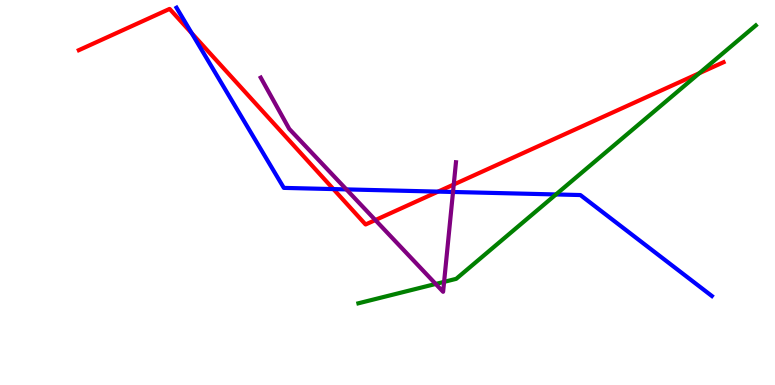[{'lines': ['blue', 'red'], 'intersections': [{'x': 2.47, 'y': 9.14}, {'x': 4.3, 'y': 5.09}, {'x': 5.65, 'y': 5.02}]}, {'lines': ['green', 'red'], 'intersections': [{'x': 9.02, 'y': 8.1}]}, {'lines': ['purple', 'red'], 'intersections': [{'x': 4.84, 'y': 4.28}, {'x': 5.85, 'y': 5.21}]}, {'lines': ['blue', 'green'], 'intersections': [{'x': 7.17, 'y': 4.95}]}, {'lines': ['blue', 'purple'], 'intersections': [{'x': 4.47, 'y': 5.08}, {'x': 5.85, 'y': 5.01}]}, {'lines': ['green', 'purple'], 'intersections': [{'x': 5.62, 'y': 2.62}, {'x': 5.73, 'y': 2.68}]}]